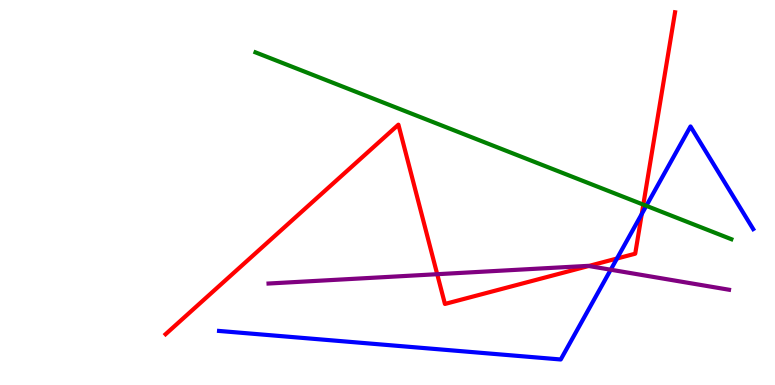[{'lines': ['blue', 'red'], 'intersections': [{'x': 7.96, 'y': 3.29}, {'x': 8.28, 'y': 4.44}]}, {'lines': ['green', 'red'], 'intersections': [{'x': 8.3, 'y': 4.68}]}, {'lines': ['purple', 'red'], 'intersections': [{'x': 5.64, 'y': 2.88}, {'x': 7.6, 'y': 3.09}]}, {'lines': ['blue', 'green'], 'intersections': [{'x': 8.34, 'y': 4.65}]}, {'lines': ['blue', 'purple'], 'intersections': [{'x': 7.88, 'y': 2.99}]}, {'lines': ['green', 'purple'], 'intersections': []}]